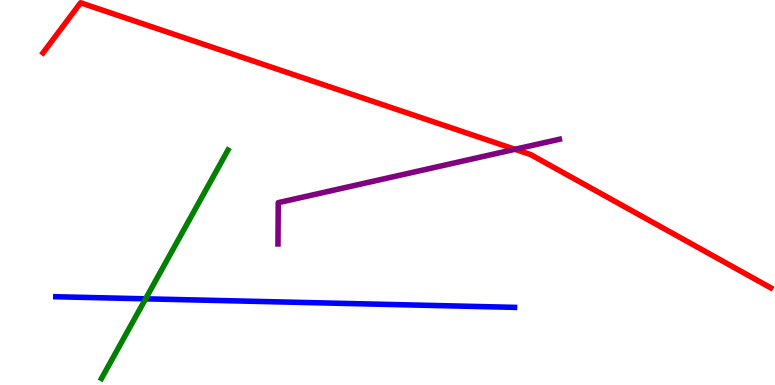[{'lines': ['blue', 'red'], 'intersections': []}, {'lines': ['green', 'red'], 'intersections': []}, {'lines': ['purple', 'red'], 'intersections': [{'x': 6.64, 'y': 6.12}]}, {'lines': ['blue', 'green'], 'intersections': [{'x': 1.88, 'y': 2.24}]}, {'lines': ['blue', 'purple'], 'intersections': []}, {'lines': ['green', 'purple'], 'intersections': []}]